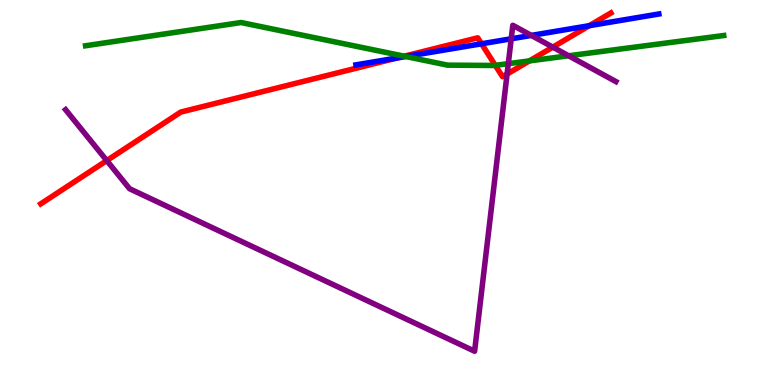[{'lines': ['blue', 'red'], 'intersections': [{'x': 5.13, 'y': 8.5}, {'x': 6.21, 'y': 8.86}, {'x': 7.6, 'y': 9.33}]}, {'lines': ['green', 'red'], 'intersections': [{'x': 5.22, 'y': 8.54}, {'x': 6.39, 'y': 8.3}, {'x': 6.83, 'y': 8.42}]}, {'lines': ['purple', 'red'], 'intersections': [{'x': 1.38, 'y': 5.83}, {'x': 6.54, 'y': 8.08}, {'x': 7.13, 'y': 8.78}]}, {'lines': ['blue', 'green'], 'intersections': [{'x': 5.24, 'y': 8.53}]}, {'lines': ['blue', 'purple'], 'intersections': [{'x': 6.6, 'y': 8.99}, {'x': 6.86, 'y': 9.08}]}, {'lines': ['green', 'purple'], 'intersections': [{'x': 6.56, 'y': 8.35}, {'x': 7.34, 'y': 8.55}]}]